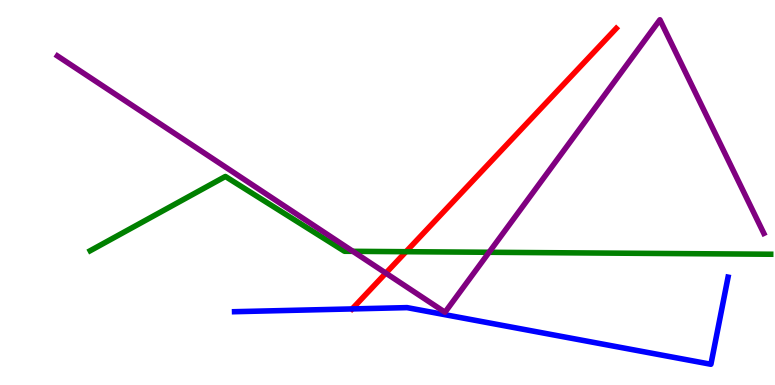[{'lines': ['blue', 'red'], 'intersections': [{'x': 4.54, 'y': 1.98}]}, {'lines': ['green', 'red'], 'intersections': [{'x': 5.24, 'y': 3.46}]}, {'lines': ['purple', 'red'], 'intersections': [{'x': 4.98, 'y': 2.91}]}, {'lines': ['blue', 'green'], 'intersections': []}, {'lines': ['blue', 'purple'], 'intersections': []}, {'lines': ['green', 'purple'], 'intersections': [{'x': 4.55, 'y': 3.47}, {'x': 6.31, 'y': 3.45}]}]